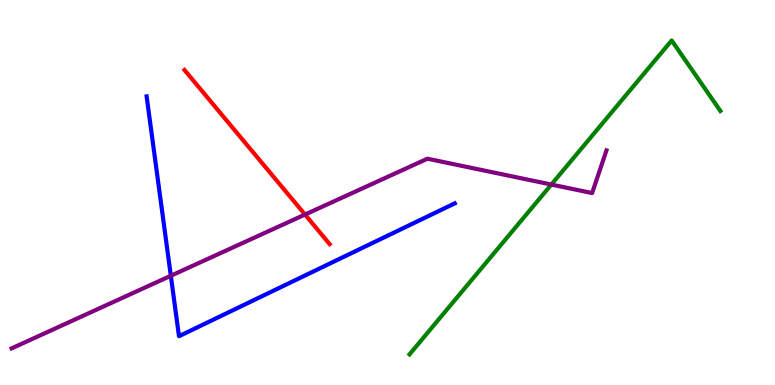[{'lines': ['blue', 'red'], 'intersections': []}, {'lines': ['green', 'red'], 'intersections': []}, {'lines': ['purple', 'red'], 'intersections': [{'x': 3.94, 'y': 4.43}]}, {'lines': ['blue', 'green'], 'intersections': []}, {'lines': ['blue', 'purple'], 'intersections': [{'x': 2.2, 'y': 2.84}]}, {'lines': ['green', 'purple'], 'intersections': [{'x': 7.11, 'y': 5.21}]}]